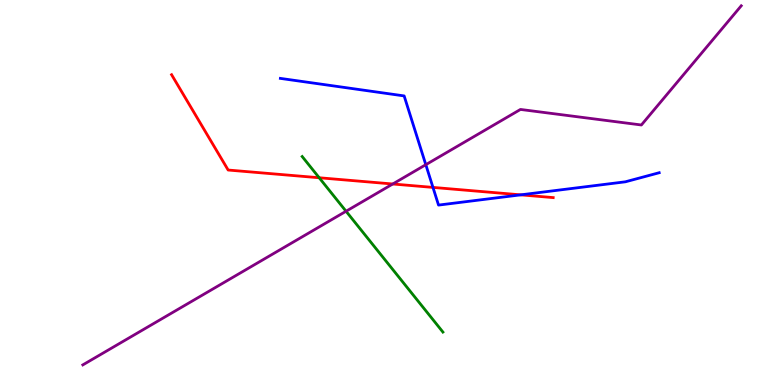[{'lines': ['blue', 'red'], 'intersections': [{'x': 5.59, 'y': 5.13}, {'x': 6.72, 'y': 4.94}]}, {'lines': ['green', 'red'], 'intersections': [{'x': 4.12, 'y': 5.38}]}, {'lines': ['purple', 'red'], 'intersections': [{'x': 5.07, 'y': 5.22}]}, {'lines': ['blue', 'green'], 'intersections': []}, {'lines': ['blue', 'purple'], 'intersections': [{'x': 5.49, 'y': 5.72}]}, {'lines': ['green', 'purple'], 'intersections': [{'x': 4.47, 'y': 4.51}]}]